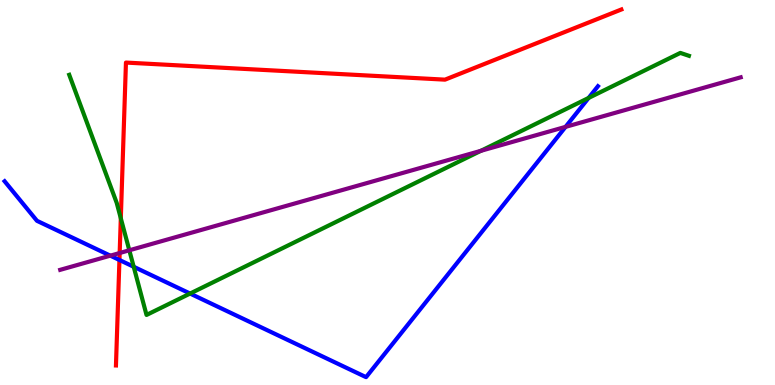[{'lines': ['blue', 'red'], 'intersections': [{'x': 1.54, 'y': 3.25}]}, {'lines': ['green', 'red'], 'intersections': [{'x': 1.56, 'y': 4.33}]}, {'lines': ['purple', 'red'], 'intersections': [{'x': 1.54, 'y': 3.43}]}, {'lines': ['blue', 'green'], 'intersections': [{'x': 1.73, 'y': 3.07}, {'x': 2.45, 'y': 2.38}, {'x': 7.59, 'y': 7.46}]}, {'lines': ['blue', 'purple'], 'intersections': [{'x': 1.42, 'y': 3.36}, {'x': 7.3, 'y': 6.7}]}, {'lines': ['green', 'purple'], 'intersections': [{'x': 1.67, 'y': 3.5}, {'x': 6.2, 'y': 6.08}]}]